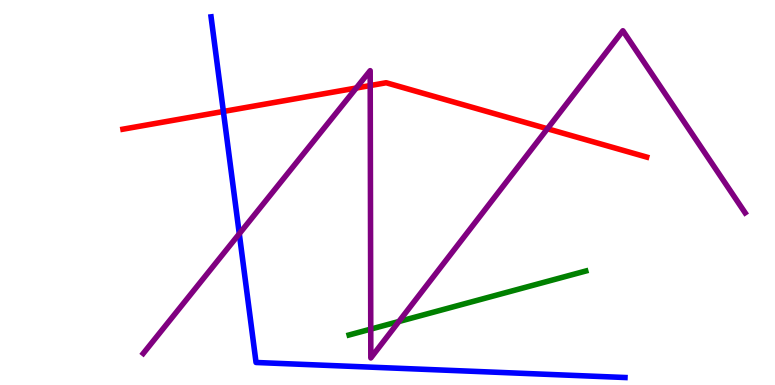[{'lines': ['blue', 'red'], 'intersections': [{'x': 2.88, 'y': 7.1}]}, {'lines': ['green', 'red'], 'intersections': []}, {'lines': ['purple', 'red'], 'intersections': [{'x': 4.6, 'y': 7.71}, {'x': 4.78, 'y': 7.78}, {'x': 7.06, 'y': 6.66}]}, {'lines': ['blue', 'green'], 'intersections': []}, {'lines': ['blue', 'purple'], 'intersections': [{'x': 3.09, 'y': 3.93}]}, {'lines': ['green', 'purple'], 'intersections': [{'x': 4.78, 'y': 1.45}, {'x': 5.15, 'y': 1.65}]}]